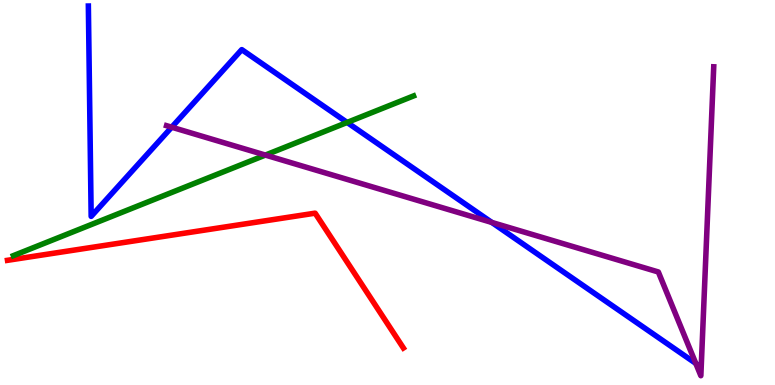[{'lines': ['blue', 'red'], 'intersections': []}, {'lines': ['green', 'red'], 'intersections': []}, {'lines': ['purple', 'red'], 'intersections': []}, {'lines': ['blue', 'green'], 'intersections': [{'x': 4.48, 'y': 6.82}]}, {'lines': ['blue', 'purple'], 'intersections': [{'x': 2.22, 'y': 6.7}, {'x': 6.35, 'y': 4.22}, {'x': 8.98, 'y': 0.561}]}, {'lines': ['green', 'purple'], 'intersections': [{'x': 3.42, 'y': 5.97}]}]